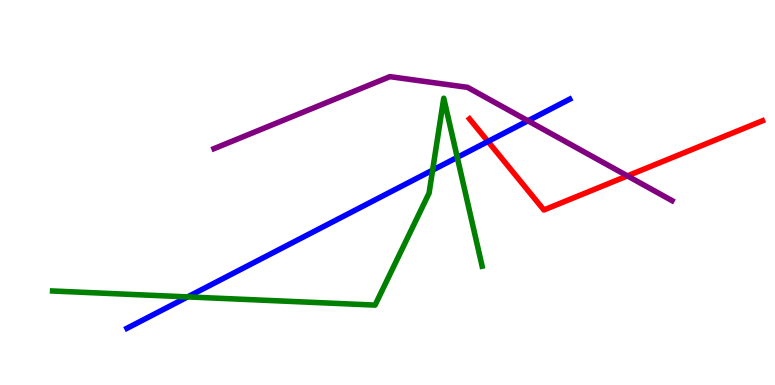[{'lines': ['blue', 'red'], 'intersections': [{'x': 6.3, 'y': 6.33}]}, {'lines': ['green', 'red'], 'intersections': []}, {'lines': ['purple', 'red'], 'intersections': [{'x': 8.1, 'y': 5.43}]}, {'lines': ['blue', 'green'], 'intersections': [{'x': 2.42, 'y': 2.29}, {'x': 5.58, 'y': 5.58}, {'x': 5.9, 'y': 5.91}]}, {'lines': ['blue', 'purple'], 'intersections': [{'x': 6.81, 'y': 6.86}]}, {'lines': ['green', 'purple'], 'intersections': []}]